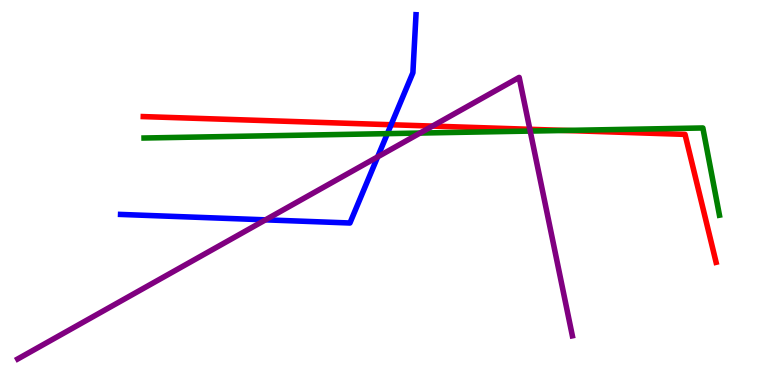[{'lines': ['blue', 'red'], 'intersections': [{'x': 5.05, 'y': 6.76}]}, {'lines': ['green', 'red'], 'intersections': [{'x': 7.29, 'y': 6.61}]}, {'lines': ['purple', 'red'], 'intersections': [{'x': 5.58, 'y': 6.72}, {'x': 6.84, 'y': 6.64}]}, {'lines': ['blue', 'green'], 'intersections': [{'x': 5.0, 'y': 6.53}]}, {'lines': ['blue', 'purple'], 'intersections': [{'x': 3.43, 'y': 4.29}, {'x': 4.87, 'y': 5.93}]}, {'lines': ['green', 'purple'], 'intersections': [{'x': 5.42, 'y': 6.54}, {'x': 6.84, 'y': 6.6}]}]